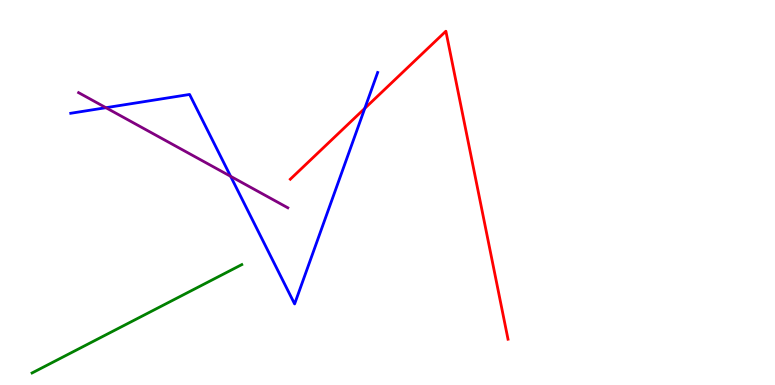[{'lines': ['blue', 'red'], 'intersections': [{'x': 4.71, 'y': 7.19}]}, {'lines': ['green', 'red'], 'intersections': []}, {'lines': ['purple', 'red'], 'intersections': []}, {'lines': ['blue', 'green'], 'intersections': []}, {'lines': ['blue', 'purple'], 'intersections': [{'x': 1.37, 'y': 7.2}, {'x': 2.98, 'y': 5.42}]}, {'lines': ['green', 'purple'], 'intersections': []}]